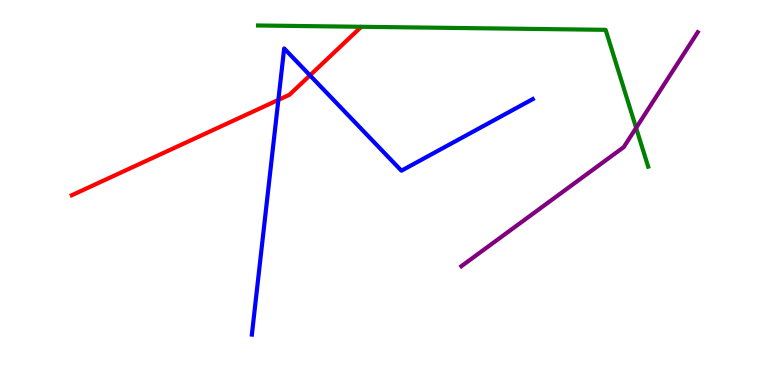[{'lines': ['blue', 'red'], 'intersections': [{'x': 3.59, 'y': 7.41}, {'x': 4.0, 'y': 8.04}]}, {'lines': ['green', 'red'], 'intersections': []}, {'lines': ['purple', 'red'], 'intersections': []}, {'lines': ['blue', 'green'], 'intersections': []}, {'lines': ['blue', 'purple'], 'intersections': []}, {'lines': ['green', 'purple'], 'intersections': [{'x': 8.21, 'y': 6.68}]}]